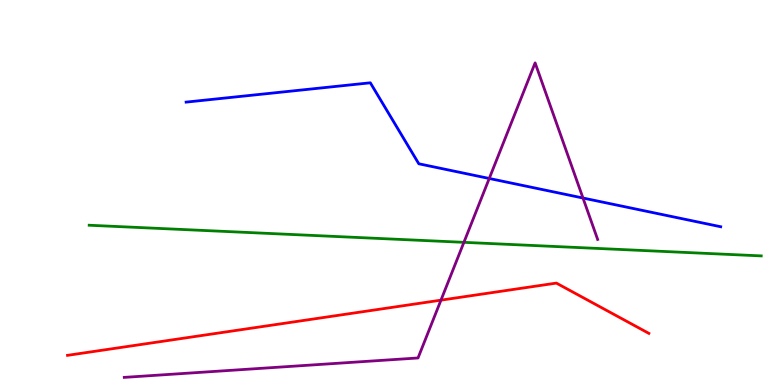[{'lines': ['blue', 'red'], 'intersections': []}, {'lines': ['green', 'red'], 'intersections': []}, {'lines': ['purple', 'red'], 'intersections': [{'x': 5.69, 'y': 2.2}]}, {'lines': ['blue', 'green'], 'intersections': []}, {'lines': ['blue', 'purple'], 'intersections': [{'x': 6.31, 'y': 5.36}, {'x': 7.52, 'y': 4.86}]}, {'lines': ['green', 'purple'], 'intersections': [{'x': 5.99, 'y': 3.71}]}]